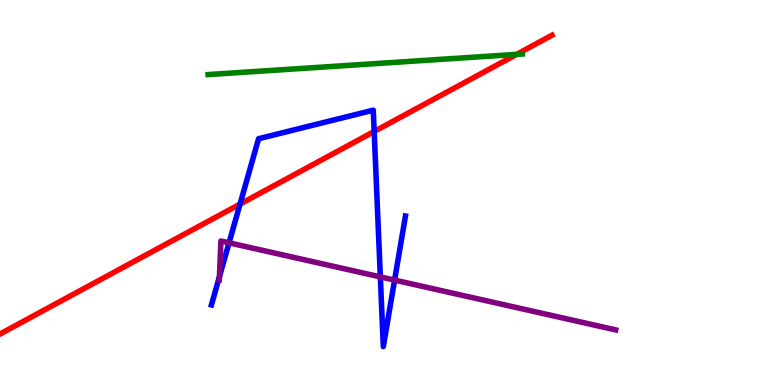[{'lines': ['blue', 'red'], 'intersections': [{'x': 3.1, 'y': 4.7}, {'x': 4.83, 'y': 6.58}]}, {'lines': ['green', 'red'], 'intersections': [{'x': 6.67, 'y': 8.59}]}, {'lines': ['purple', 'red'], 'intersections': []}, {'lines': ['blue', 'green'], 'intersections': []}, {'lines': ['blue', 'purple'], 'intersections': [{'x': 2.83, 'y': 2.81}, {'x': 2.96, 'y': 3.69}, {'x': 4.91, 'y': 2.81}, {'x': 5.09, 'y': 2.72}]}, {'lines': ['green', 'purple'], 'intersections': []}]